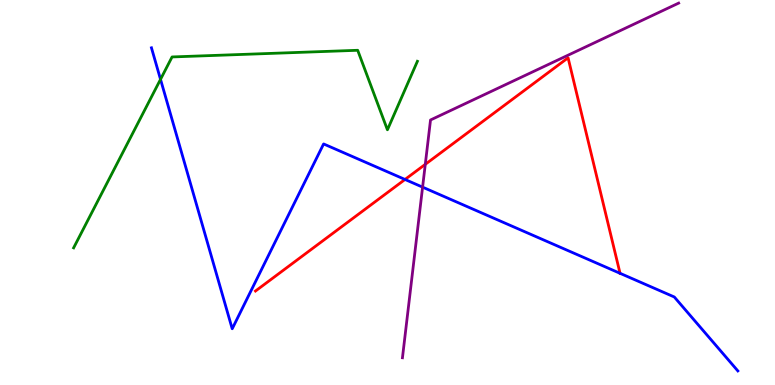[{'lines': ['blue', 'red'], 'intersections': [{'x': 5.23, 'y': 5.34}, {'x': 8.0, 'y': 2.9}]}, {'lines': ['green', 'red'], 'intersections': []}, {'lines': ['purple', 'red'], 'intersections': [{'x': 5.49, 'y': 5.73}]}, {'lines': ['blue', 'green'], 'intersections': [{'x': 2.07, 'y': 7.94}]}, {'lines': ['blue', 'purple'], 'intersections': [{'x': 5.45, 'y': 5.14}]}, {'lines': ['green', 'purple'], 'intersections': []}]